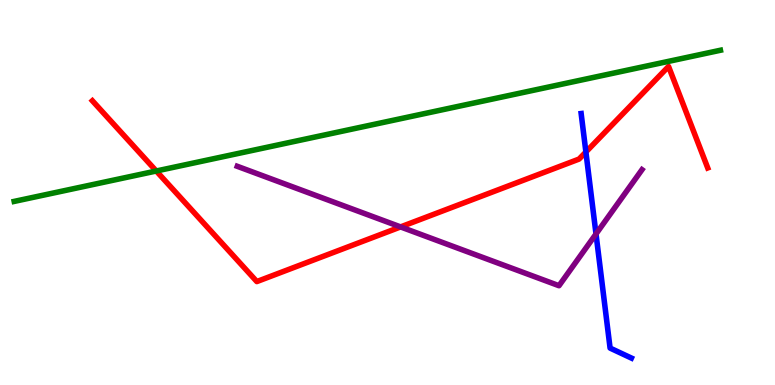[{'lines': ['blue', 'red'], 'intersections': [{'x': 7.56, 'y': 6.05}]}, {'lines': ['green', 'red'], 'intersections': [{'x': 2.02, 'y': 5.56}]}, {'lines': ['purple', 'red'], 'intersections': [{'x': 5.17, 'y': 4.11}]}, {'lines': ['blue', 'green'], 'intersections': []}, {'lines': ['blue', 'purple'], 'intersections': [{'x': 7.69, 'y': 3.92}]}, {'lines': ['green', 'purple'], 'intersections': []}]